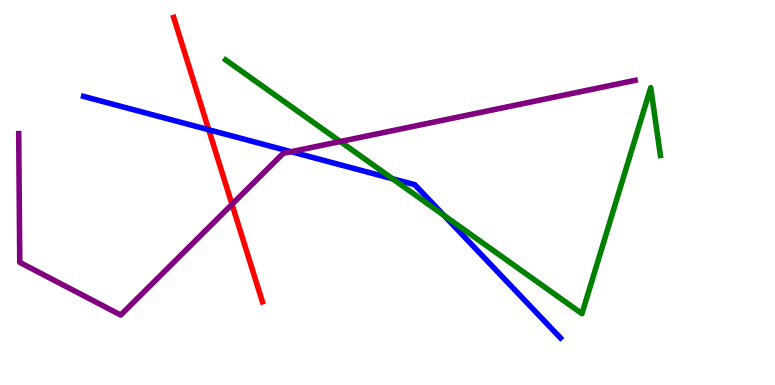[{'lines': ['blue', 'red'], 'intersections': [{'x': 2.69, 'y': 6.63}]}, {'lines': ['green', 'red'], 'intersections': []}, {'lines': ['purple', 'red'], 'intersections': [{'x': 2.99, 'y': 4.69}]}, {'lines': ['blue', 'green'], 'intersections': [{'x': 5.06, 'y': 5.36}, {'x': 5.73, 'y': 4.41}]}, {'lines': ['blue', 'purple'], 'intersections': [{'x': 3.76, 'y': 6.06}]}, {'lines': ['green', 'purple'], 'intersections': [{'x': 4.39, 'y': 6.32}]}]